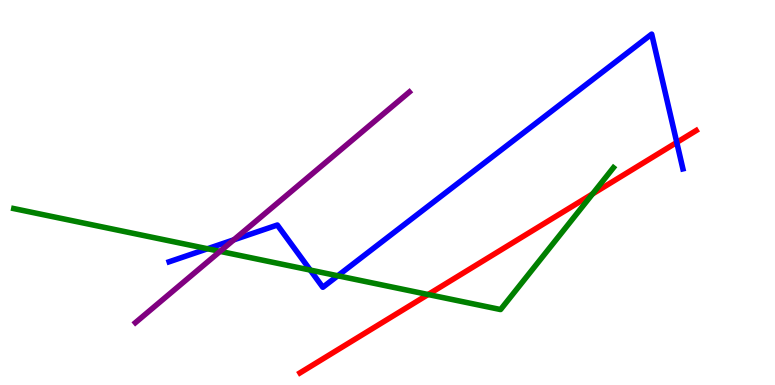[{'lines': ['blue', 'red'], 'intersections': [{'x': 8.73, 'y': 6.3}]}, {'lines': ['green', 'red'], 'intersections': [{'x': 5.52, 'y': 2.35}, {'x': 7.65, 'y': 4.96}]}, {'lines': ['purple', 'red'], 'intersections': []}, {'lines': ['blue', 'green'], 'intersections': [{'x': 2.68, 'y': 3.54}, {'x': 4.0, 'y': 2.99}, {'x': 4.36, 'y': 2.84}]}, {'lines': ['blue', 'purple'], 'intersections': [{'x': 3.02, 'y': 3.77}]}, {'lines': ['green', 'purple'], 'intersections': [{'x': 2.84, 'y': 3.47}]}]